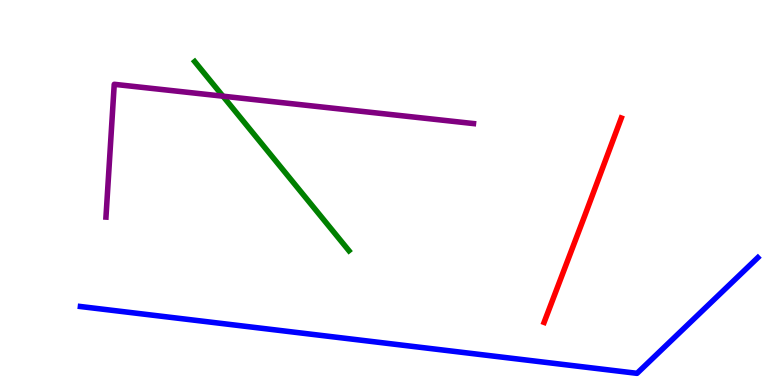[{'lines': ['blue', 'red'], 'intersections': []}, {'lines': ['green', 'red'], 'intersections': []}, {'lines': ['purple', 'red'], 'intersections': []}, {'lines': ['blue', 'green'], 'intersections': []}, {'lines': ['blue', 'purple'], 'intersections': []}, {'lines': ['green', 'purple'], 'intersections': [{'x': 2.88, 'y': 7.5}]}]